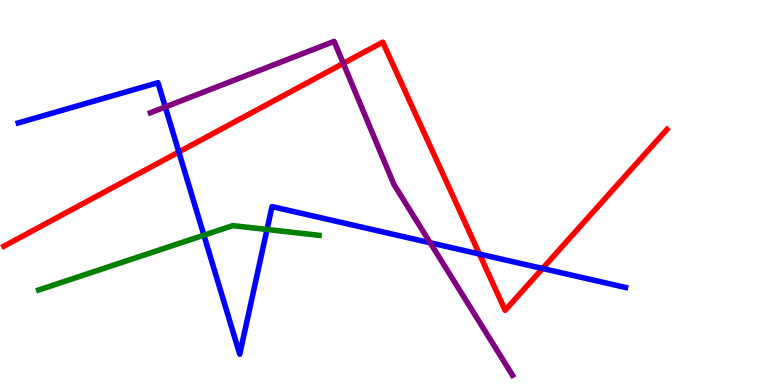[{'lines': ['blue', 'red'], 'intersections': [{'x': 2.31, 'y': 6.05}, {'x': 6.19, 'y': 3.4}, {'x': 7.0, 'y': 3.03}]}, {'lines': ['green', 'red'], 'intersections': []}, {'lines': ['purple', 'red'], 'intersections': [{'x': 4.43, 'y': 8.35}]}, {'lines': ['blue', 'green'], 'intersections': [{'x': 2.63, 'y': 3.89}, {'x': 3.45, 'y': 4.04}]}, {'lines': ['blue', 'purple'], 'intersections': [{'x': 2.13, 'y': 7.22}, {'x': 5.55, 'y': 3.69}]}, {'lines': ['green', 'purple'], 'intersections': []}]